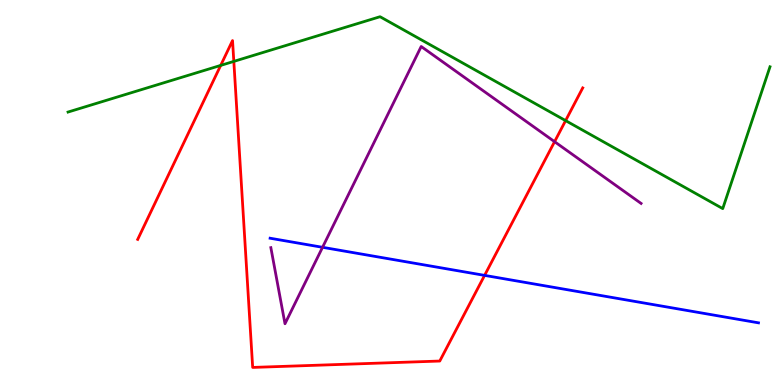[{'lines': ['blue', 'red'], 'intersections': [{'x': 6.25, 'y': 2.85}]}, {'lines': ['green', 'red'], 'intersections': [{'x': 2.85, 'y': 8.3}, {'x': 3.02, 'y': 8.41}, {'x': 7.3, 'y': 6.87}]}, {'lines': ['purple', 'red'], 'intersections': [{'x': 7.16, 'y': 6.32}]}, {'lines': ['blue', 'green'], 'intersections': []}, {'lines': ['blue', 'purple'], 'intersections': [{'x': 4.16, 'y': 3.58}]}, {'lines': ['green', 'purple'], 'intersections': []}]